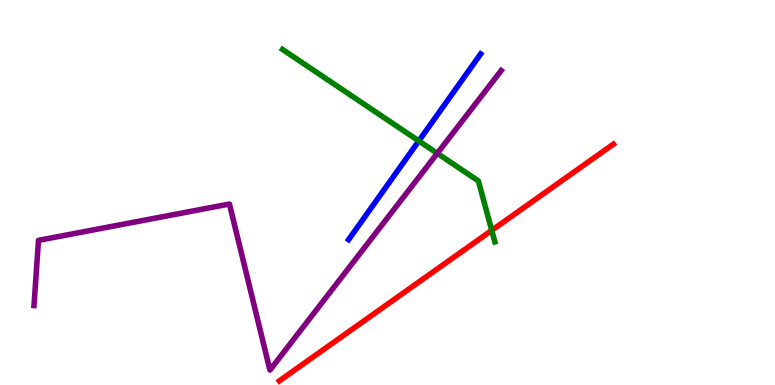[{'lines': ['blue', 'red'], 'intersections': []}, {'lines': ['green', 'red'], 'intersections': [{'x': 6.35, 'y': 4.02}]}, {'lines': ['purple', 'red'], 'intersections': []}, {'lines': ['blue', 'green'], 'intersections': [{'x': 5.4, 'y': 6.34}]}, {'lines': ['blue', 'purple'], 'intersections': []}, {'lines': ['green', 'purple'], 'intersections': [{'x': 5.64, 'y': 6.02}]}]